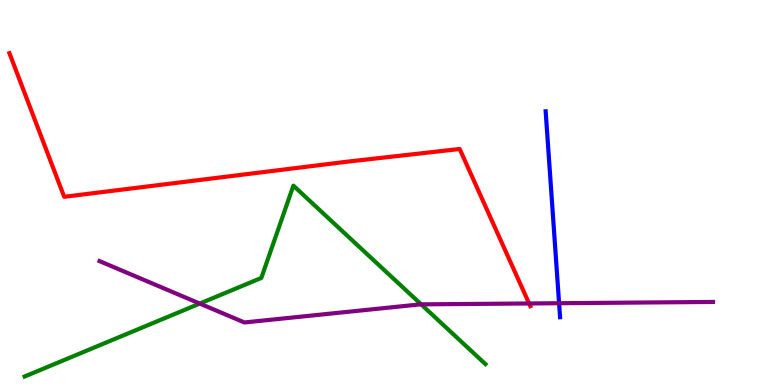[{'lines': ['blue', 'red'], 'intersections': []}, {'lines': ['green', 'red'], 'intersections': []}, {'lines': ['purple', 'red'], 'intersections': [{'x': 6.83, 'y': 2.12}]}, {'lines': ['blue', 'green'], 'intersections': []}, {'lines': ['blue', 'purple'], 'intersections': [{'x': 7.21, 'y': 2.12}]}, {'lines': ['green', 'purple'], 'intersections': [{'x': 2.58, 'y': 2.12}, {'x': 5.43, 'y': 2.09}]}]